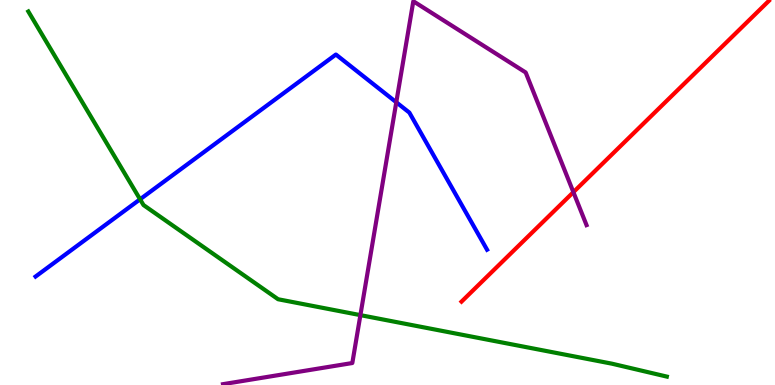[{'lines': ['blue', 'red'], 'intersections': []}, {'lines': ['green', 'red'], 'intersections': []}, {'lines': ['purple', 'red'], 'intersections': [{'x': 7.4, 'y': 5.01}]}, {'lines': ['blue', 'green'], 'intersections': [{'x': 1.81, 'y': 4.82}]}, {'lines': ['blue', 'purple'], 'intersections': [{'x': 5.11, 'y': 7.34}]}, {'lines': ['green', 'purple'], 'intersections': [{'x': 4.65, 'y': 1.81}]}]